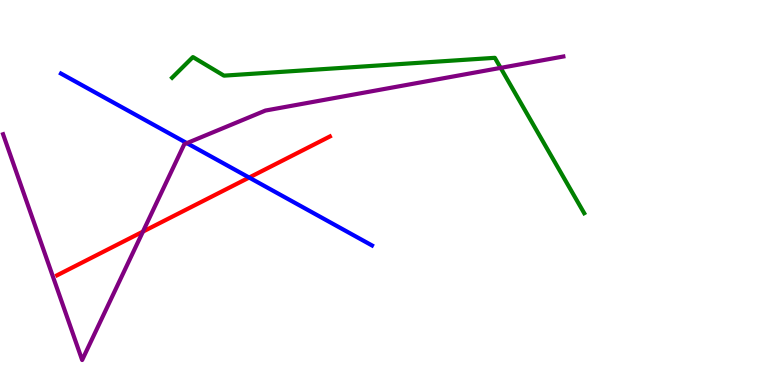[{'lines': ['blue', 'red'], 'intersections': [{'x': 3.21, 'y': 5.39}]}, {'lines': ['green', 'red'], 'intersections': []}, {'lines': ['purple', 'red'], 'intersections': [{'x': 1.84, 'y': 3.98}]}, {'lines': ['blue', 'green'], 'intersections': []}, {'lines': ['blue', 'purple'], 'intersections': [{'x': 2.41, 'y': 6.28}]}, {'lines': ['green', 'purple'], 'intersections': [{'x': 6.46, 'y': 8.24}]}]